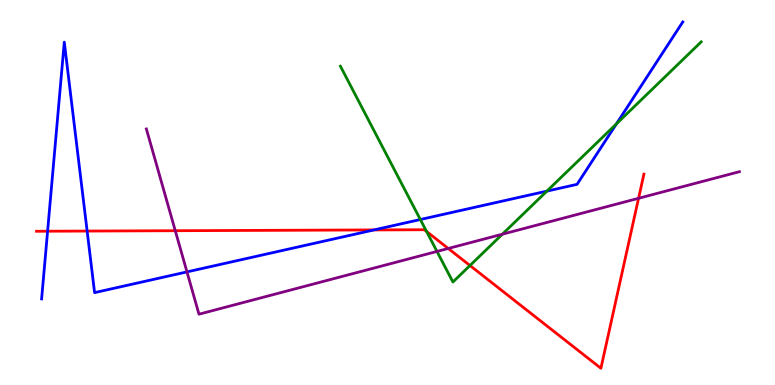[{'lines': ['blue', 'red'], 'intersections': [{'x': 0.614, 'y': 3.99}, {'x': 1.12, 'y': 4.0}, {'x': 4.82, 'y': 4.03}]}, {'lines': ['green', 'red'], 'intersections': [{'x': 5.5, 'y': 3.99}, {'x': 6.06, 'y': 3.1}]}, {'lines': ['purple', 'red'], 'intersections': [{'x': 2.26, 'y': 4.01}, {'x': 5.78, 'y': 3.55}, {'x': 8.24, 'y': 4.85}]}, {'lines': ['blue', 'green'], 'intersections': [{'x': 5.42, 'y': 4.3}, {'x': 7.06, 'y': 5.04}, {'x': 7.95, 'y': 6.78}]}, {'lines': ['blue', 'purple'], 'intersections': [{'x': 2.41, 'y': 2.94}]}, {'lines': ['green', 'purple'], 'intersections': [{'x': 5.64, 'y': 3.47}, {'x': 6.48, 'y': 3.92}]}]